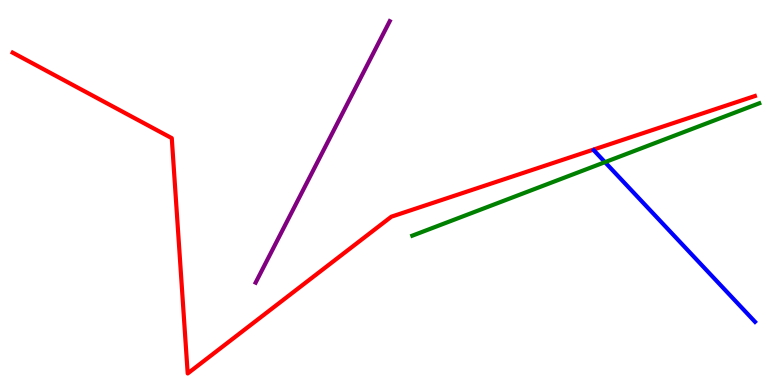[{'lines': ['blue', 'red'], 'intersections': []}, {'lines': ['green', 'red'], 'intersections': []}, {'lines': ['purple', 'red'], 'intersections': []}, {'lines': ['blue', 'green'], 'intersections': [{'x': 7.81, 'y': 5.79}]}, {'lines': ['blue', 'purple'], 'intersections': []}, {'lines': ['green', 'purple'], 'intersections': []}]